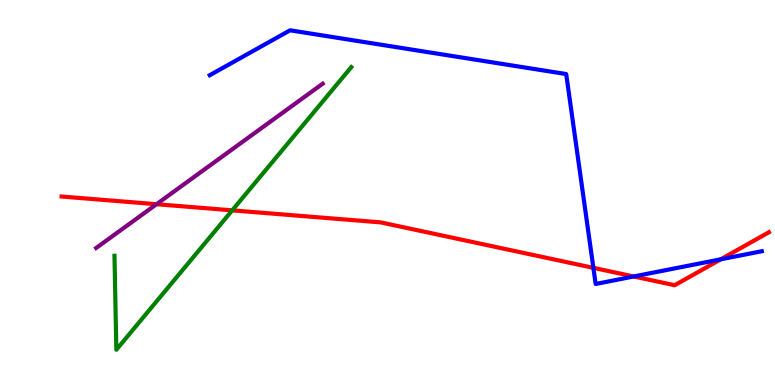[{'lines': ['blue', 'red'], 'intersections': [{'x': 7.66, 'y': 3.04}, {'x': 8.18, 'y': 2.82}, {'x': 9.3, 'y': 3.26}]}, {'lines': ['green', 'red'], 'intersections': [{'x': 3.0, 'y': 4.54}]}, {'lines': ['purple', 'red'], 'intersections': [{'x': 2.02, 'y': 4.7}]}, {'lines': ['blue', 'green'], 'intersections': []}, {'lines': ['blue', 'purple'], 'intersections': []}, {'lines': ['green', 'purple'], 'intersections': []}]